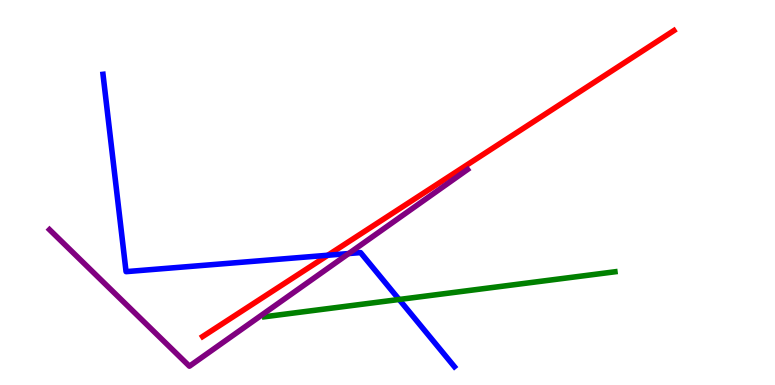[{'lines': ['blue', 'red'], 'intersections': [{'x': 4.23, 'y': 3.37}]}, {'lines': ['green', 'red'], 'intersections': []}, {'lines': ['purple', 'red'], 'intersections': []}, {'lines': ['blue', 'green'], 'intersections': [{'x': 5.15, 'y': 2.22}]}, {'lines': ['blue', 'purple'], 'intersections': [{'x': 4.5, 'y': 3.41}]}, {'lines': ['green', 'purple'], 'intersections': []}]